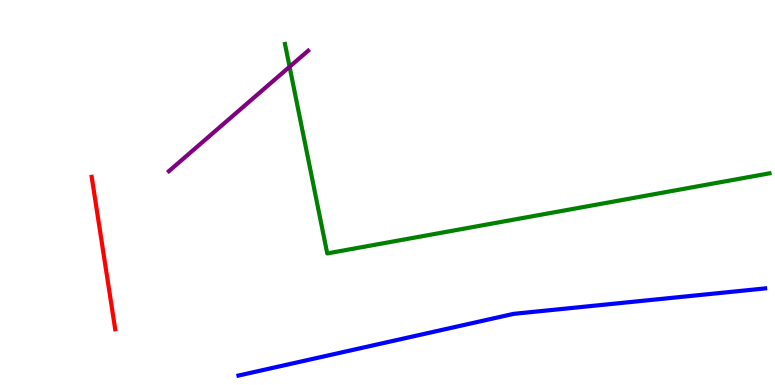[{'lines': ['blue', 'red'], 'intersections': []}, {'lines': ['green', 'red'], 'intersections': []}, {'lines': ['purple', 'red'], 'intersections': []}, {'lines': ['blue', 'green'], 'intersections': []}, {'lines': ['blue', 'purple'], 'intersections': []}, {'lines': ['green', 'purple'], 'intersections': [{'x': 3.74, 'y': 8.27}]}]